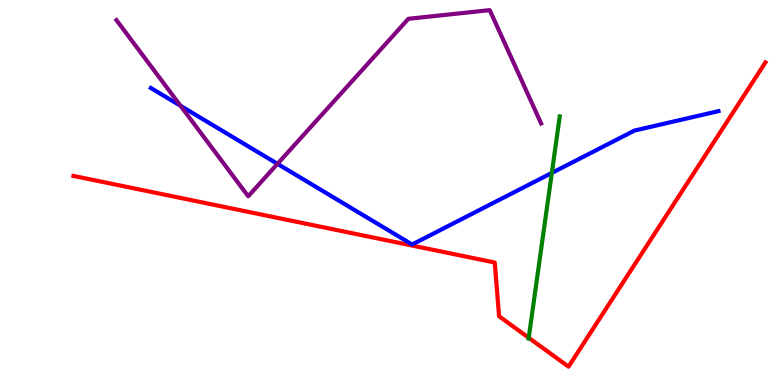[{'lines': ['blue', 'red'], 'intersections': []}, {'lines': ['green', 'red'], 'intersections': [{'x': 6.82, 'y': 1.23}]}, {'lines': ['purple', 'red'], 'intersections': []}, {'lines': ['blue', 'green'], 'intersections': [{'x': 7.12, 'y': 5.51}]}, {'lines': ['blue', 'purple'], 'intersections': [{'x': 2.33, 'y': 7.25}, {'x': 3.58, 'y': 5.74}]}, {'lines': ['green', 'purple'], 'intersections': []}]